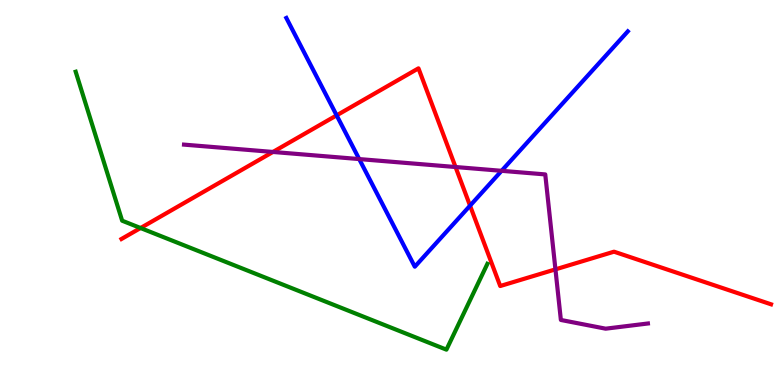[{'lines': ['blue', 'red'], 'intersections': [{'x': 4.34, 'y': 7.0}, {'x': 6.07, 'y': 4.66}]}, {'lines': ['green', 'red'], 'intersections': [{'x': 1.81, 'y': 4.08}]}, {'lines': ['purple', 'red'], 'intersections': [{'x': 3.52, 'y': 6.05}, {'x': 5.88, 'y': 5.66}, {'x': 7.17, 'y': 3.0}]}, {'lines': ['blue', 'green'], 'intersections': []}, {'lines': ['blue', 'purple'], 'intersections': [{'x': 4.63, 'y': 5.87}, {'x': 6.47, 'y': 5.56}]}, {'lines': ['green', 'purple'], 'intersections': []}]